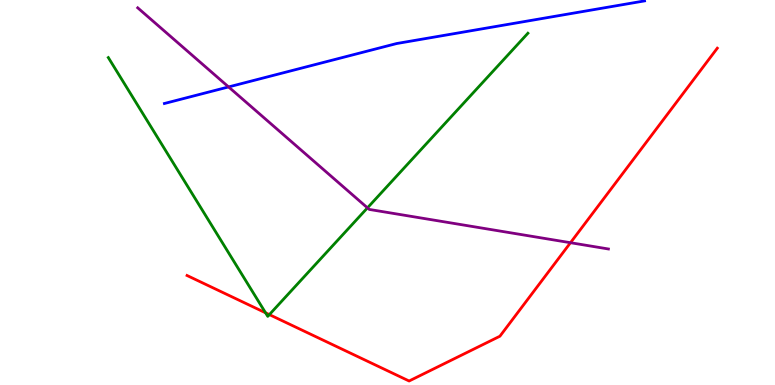[{'lines': ['blue', 'red'], 'intersections': []}, {'lines': ['green', 'red'], 'intersections': [{'x': 3.43, 'y': 1.88}, {'x': 3.48, 'y': 1.83}]}, {'lines': ['purple', 'red'], 'intersections': [{'x': 7.36, 'y': 3.7}]}, {'lines': ['blue', 'green'], 'intersections': []}, {'lines': ['blue', 'purple'], 'intersections': [{'x': 2.95, 'y': 7.74}]}, {'lines': ['green', 'purple'], 'intersections': [{'x': 4.74, 'y': 4.6}]}]